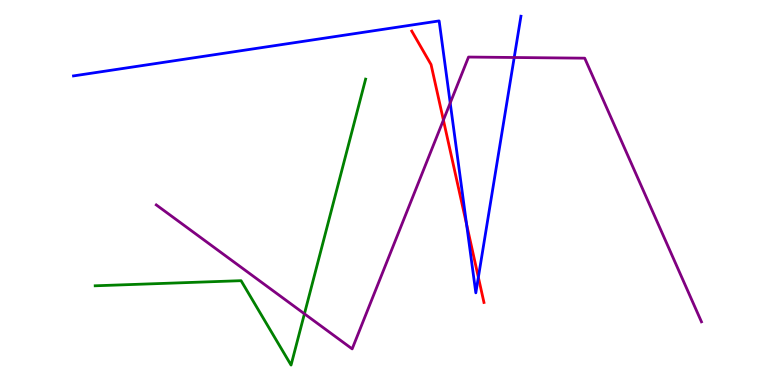[{'lines': ['blue', 'red'], 'intersections': [{'x': 6.02, 'y': 4.18}, {'x': 6.17, 'y': 2.8}]}, {'lines': ['green', 'red'], 'intersections': []}, {'lines': ['purple', 'red'], 'intersections': [{'x': 5.72, 'y': 6.88}]}, {'lines': ['blue', 'green'], 'intersections': []}, {'lines': ['blue', 'purple'], 'intersections': [{'x': 5.81, 'y': 7.33}, {'x': 6.63, 'y': 8.51}]}, {'lines': ['green', 'purple'], 'intersections': [{'x': 3.93, 'y': 1.85}]}]